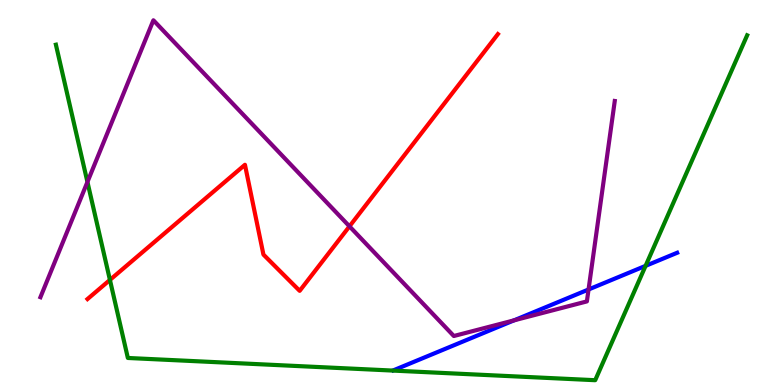[{'lines': ['blue', 'red'], 'intersections': []}, {'lines': ['green', 'red'], 'intersections': [{'x': 1.42, 'y': 2.73}]}, {'lines': ['purple', 'red'], 'intersections': [{'x': 4.51, 'y': 4.12}]}, {'lines': ['blue', 'green'], 'intersections': [{'x': 8.33, 'y': 3.09}]}, {'lines': ['blue', 'purple'], 'intersections': [{'x': 6.63, 'y': 1.68}, {'x': 7.59, 'y': 2.48}]}, {'lines': ['green', 'purple'], 'intersections': [{'x': 1.13, 'y': 5.27}]}]